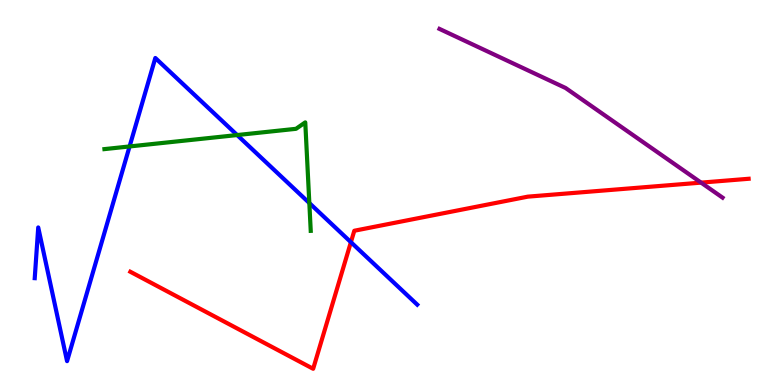[{'lines': ['blue', 'red'], 'intersections': [{'x': 4.53, 'y': 3.71}]}, {'lines': ['green', 'red'], 'intersections': []}, {'lines': ['purple', 'red'], 'intersections': [{'x': 9.05, 'y': 5.26}]}, {'lines': ['blue', 'green'], 'intersections': [{'x': 1.67, 'y': 6.2}, {'x': 3.06, 'y': 6.49}, {'x': 3.99, 'y': 4.73}]}, {'lines': ['blue', 'purple'], 'intersections': []}, {'lines': ['green', 'purple'], 'intersections': []}]